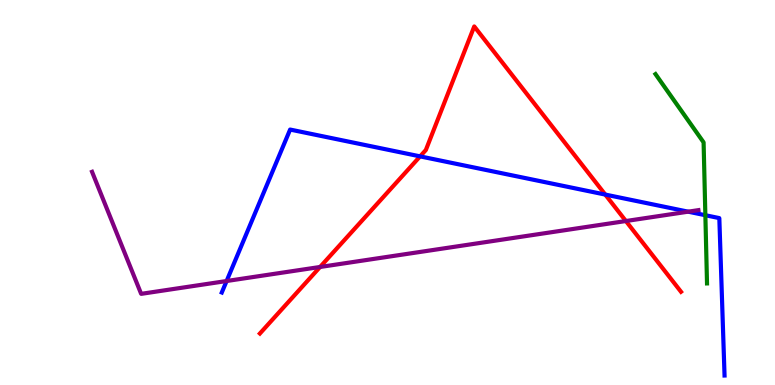[{'lines': ['blue', 'red'], 'intersections': [{'x': 5.42, 'y': 5.94}, {'x': 7.81, 'y': 4.95}]}, {'lines': ['green', 'red'], 'intersections': []}, {'lines': ['purple', 'red'], 'intersections': [{'x': 4.13, 'y': 3.07}, {'x': 8.08, 'y': 4.26}]}, {'lines': ['blue', 'green'], 'intersections': [{'x': 9.1, 'y': 4.41}]}, {'lines': ['blue', 'purple'], 'intersections': [{'x': 2.92, 'y': 2.7}, {'x': 8.88, 'y': 4.5}]}, {'lines': ['green', 'purple'], 'intersections': []}]